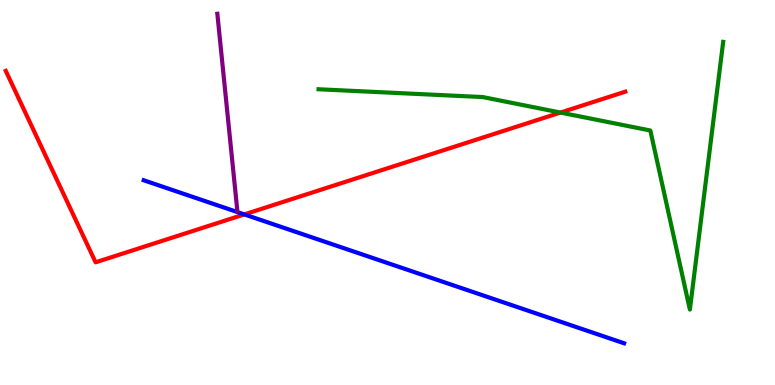[{'lines': ['blue', 'red'], 'intersections': [{'x': 3.15, 'y': 4.43}]}, {'lines': ['green', 'red'], 'intersections': [{'x': 7.23, 'y': 7.08}]}, {'lines': ['purple', 'red'], 'intersections': []}, {'lines': ['blue', 'green'], 'intersections': []}, {'lines': ['blue', 'purple'], 'intersections': []}, {'lines': ['green', 'purple'], 'intersections': []}]